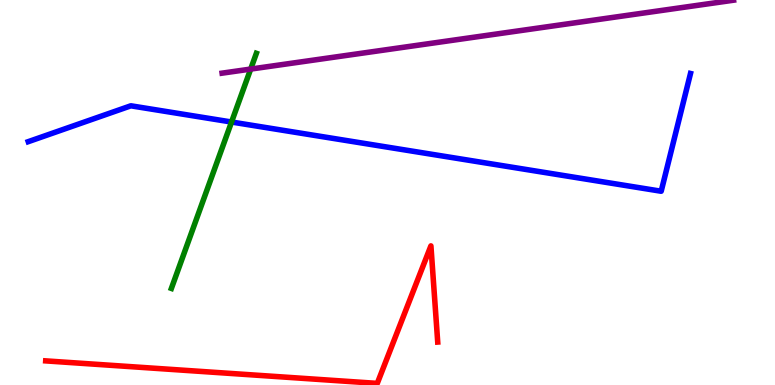[{'lines': ['blue', 'red'], 'intersections': []}, {'lines': ['green', 'red'], 'intersections': []}, {'lines': ['purple', 'red'], 'intersections': []}, {'lines': ['blue', 'green'], 'intersections': [{'x': 2.99, 'y': 6.83}]}, {'lines': ['blue', 'purple'], 'intersections': []}, {'lines': ['green', 'purple'], 'intersections': [{'x': 3.23, 'y': 8.21}]}]